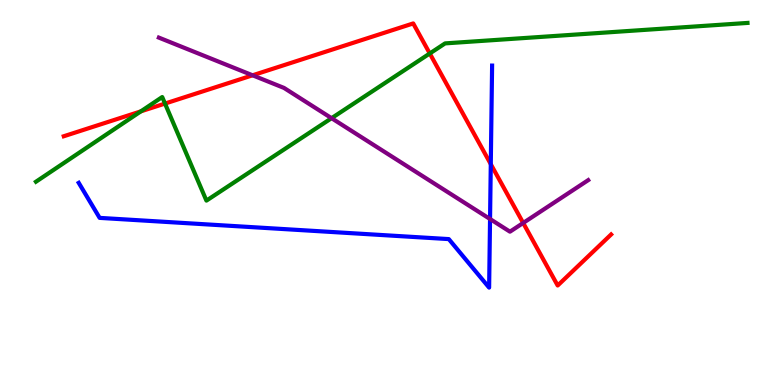[{'lines': ['blue', 'red'], 'intersections': [{'x': 6.33, 'y': 5.74}]}, {'lines': ['green', 'red'], 'intersections': [{'x': 1.82, 'y': 7.11}, {'x': 2.13, 'y': 7.31}, {'x': 5.55, 'y': 8.61}]}, {'lines': ['purple', 'red'], 'intersections': [{'x': 3.26, 'y': 8.04}, {'x': 6.75, 'y': 4.21}]}, {'lines': ['blue', 'green'], 'intersections': []}, {'lines': ['blue', 'purple'], 'intersections': [{'x': 6.32, 'y': 4.31}]}, {'lines': ['green', 'purple'], 'intersections': [{'x': 4.28, 'y': 6.93}]}]